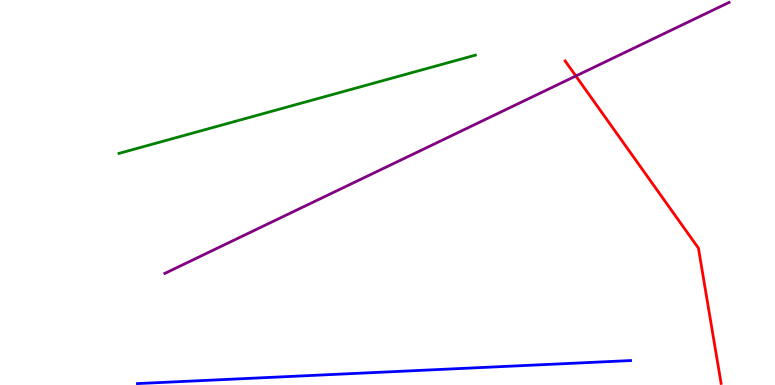[{'lines': ['blue', 'red'], 'intersections': []}, {'lines': ['green', 'red'], 'intersections': []}, {'lines': ['purple', 'red'], 'intersections': [{'x': 7.43, 'y': 8.03}]}, {'lines': ['blue', 'green'], 'intersections': []}, {'lines': ['blue', 'purple'], 'intersections': []}, {'lines': ['green', 'purple'], 'intersections': []}]